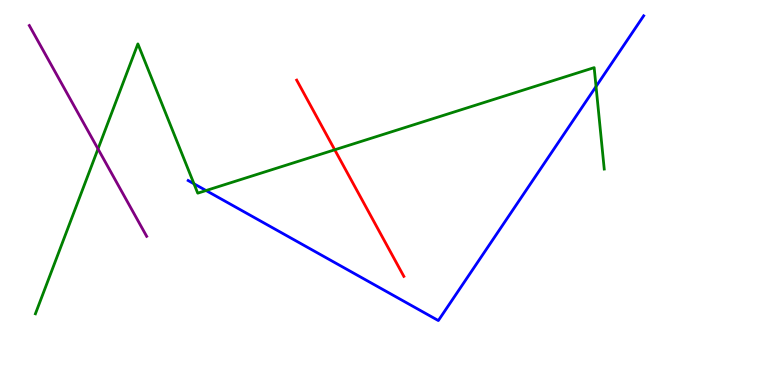[{'lines': ['blue', 'red'], 'intersections': []}, {'lines': ['green', 'red'], 'intersections': [{'x': 4.32, 'y': 6.11}]}, {'lines': ['purple', 'red'], 'intersections': []}, {'lines': ['blue', 'green'], 'intersections': [{'x': 2.5, 'y': 5.23}, {'x': 2.66, 'y': 5.05}, {'x': 7.69, 'y': 7.75}]}, {'lines': ['blue', 'purple'], 'intersections': []}, {'lines': ['green', 'purple'], 'intersections': [{'x': 1.26, 'y': 6.13}]}]